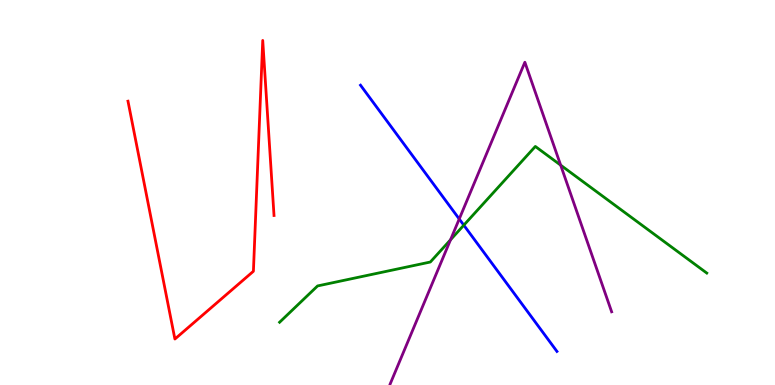[{'lines': ['blue', 'red'], 'intersections': []}, {'lines': ['green', 'red'], 'intersections': []}, {'lines': ['purple', 'red'], 'intersections': []}, {'lines': ['blue', 'green'], 'intersections': [{'x': 5.98, 'y': 4.15}]}, {'lines': ['blue', 'purple'], 'intersections': [{'x': 5.93, 'y': 4.31}]}, {'lines': ['green', 'purple'], 'intersections': [{'x': 5.81, 'y': 3.77}, {'x': 7.23, 'y': 5.71}]}]